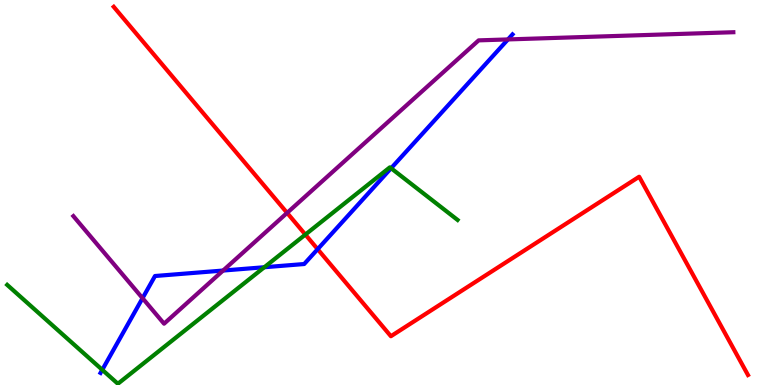[{'lines': ['blue', 'red'], 'intersections': [{'x': 4.1, 'y': 3.53}]}, {'lines': ['green', 'red'], 'intersections': [{'x': 3.94, 'y': 3.91}]}, {'lines': ['purple', 'red'], 'intersections': [{'x': 3.7, 'y': 4.47}]}, {'lines': ['blue', 'green'], 'intersections': [{'x': 1.32, 'y': 0.394}, {'x': 3.41, 'y': 3.06}, {'x': 5.05, 'y': 5.63}]}, {'lines': ['blue', 'purple'], 'intersections': [{'x': 1.84, 'y': 2.26}, {'x': 2.88, 'y': 2.97}, {'x': 6.55, 'y': 8.98}]}, {'lines': ['green', 'purple'], 'intersections': []}]